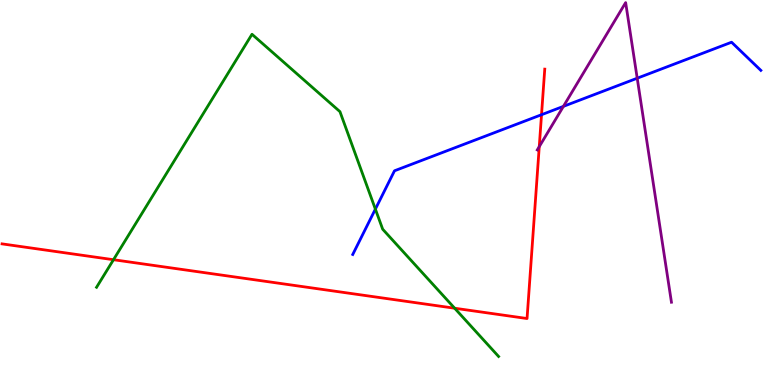[{'lines': ['blue', 'red'], 'intersections': [{'x': 6.99, 'y': 7.02}]}, {'lines': ['green', 'red'], 'intersections': [{'x': 1.46, 'y': 3.25}, {'x': 5.87, 'y': 1.99}]}, {'lines': ['purple', 'red'], 'intersections': [{'x': 6.96, 'y': 6.19}]}, {'lines': ['blue', 'green'], 'intersections': [{'x': 4.84, 'y': 4.57}]}, {'lines': ['blue', 'purple'], 'intersections': [{'x': 7.27, 'y': 7.24}, {'x': 8.22, 'y': 7.97}]}, {'lines': ['green', 'purple'], 'intersections': []}]